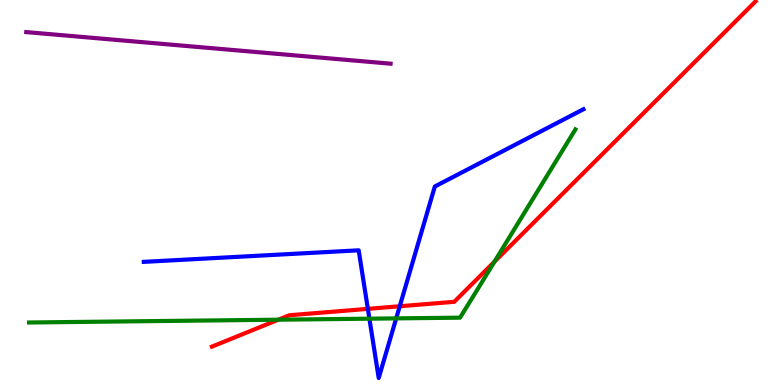[{'lines': ['blue', 'red'], 'intersections': [{'x': 4.75, 'y': 1.98}, {'x': 5.16, 'y': 2.05}]}, {'lines': ['green', 'red'], 'intersections': [{'x': 3.59, 'y': 1.7}, {'x': 6.38, 'y': 3.2}]}, {'lines': ['purple', 'red'], 'intersections': []}, {'lines': ['blue', 'green'], 'intersections': [{'x': 4.77, 'y': 1.72}, {'x': 5.11, 'y': 1.73}]}, {'lines': ['blue', 'purple'], 'intersections': []}, {'lines': ['green', 'purple'], 'intersections': []}]